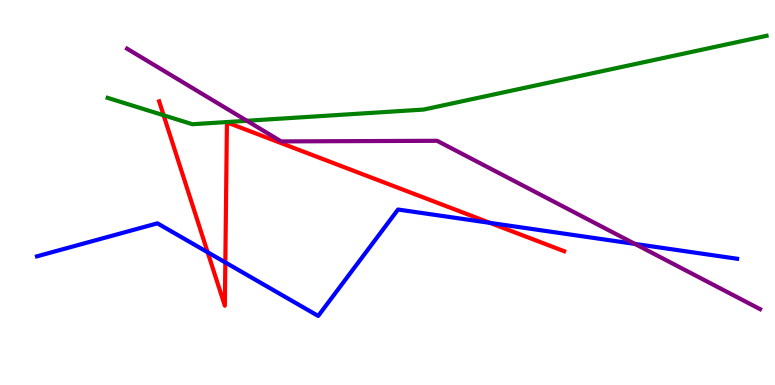[{'lines': ['blue', 'red'], 'intersections': [{'x': 2.68, 'y': 3.45}, {'x': 2.91, 'y': 3.18}, {'x': 6.32, 'y': 4.21}]}, {'lines': ['green', 'red'], 'intersections': [{'x': 2.11, 'y': 7.01}]}, {'lines': ['purple', 'red'], 'intersections': []}, {'lines': ['blue', 'green'], 'intersections': []}, {'lines': ['blue', 'purple'], 'intersections': [{'x': 8.19, 'y': 3.66}]}, {'lines': ['green', 'purple'], 'intersections': [{'x': 3.19, 'y': 6.86}]}]